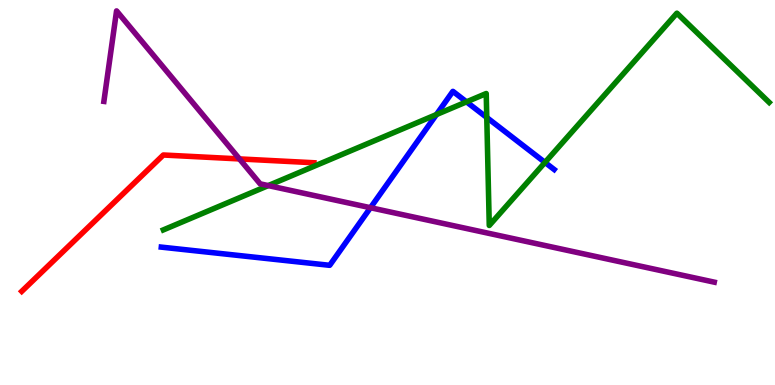[{'lines': ['blue', 'red'], 'intersections': []}, {'lines': ['green', 'red'], 'intersections': []}, {'lines': ['purple', 'red'], 'intersections': [{'x': 3.09, 'y': 5.87}]}, {'lines': ['blue', 'green'], 'intersections': [{'x': 5.63, 'y': 7.02}, {'x': 6.02, 'y': 7.35}, {'x': 6.28, 'y': 6.95}, {'x': 7.03, 'y': 5.78}]}, {'lines': ['blue', 'purple'], 'intersections': [{'x': 4.78, 'y': 4.6}]}, {'lines': ['green', 'purple'], 'intersections': [{'x': 3.46, 'y': 5.18}]}]